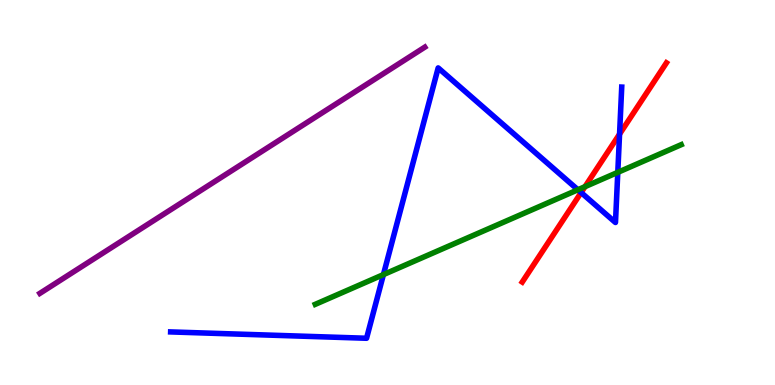[{'lines': ['blue', 'red'], 'intersections': [{'x': 7.5, 'y': 5.0}, {'x': 7.99, 'y': 6.52}]}, {'lines': ['green', 'red'], 'intersections': [{'x': 7.55, 'y': 5.15}]}, {'lines': ['purple', 'red'], 'intersections': []}, {'lines': ['blue', 'green'], 'intersections': [{'x': 4.95, 'y': 2.87}, {'x': 7.46, 'y': 5.07}, {'x': 7.97, 'y': 5.52}]}, {'lines': ['blue', 'purple'], 'intersections': []}, {'lines': ['green', 'purple'], 'intersections': []}]